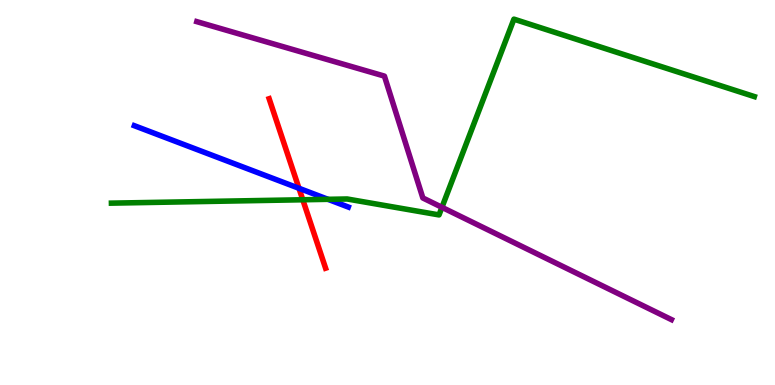[{'lines': ['blue', 'red'], 'intersections': [{'x': 3.86, 'y': 5.11}]}, {'lines': ['green', 'red'], 'intersections': [{'x': 3.91, 'y': 4.81}]}, {'lines': ['purple', 'red'], 'intersections': []}, {'lines': ['blue', 'green'], 'intersections': [{'x': 4.23, 'y': 4.82}]}, {'lines': ['blue', 'purple'], 'intersections': []}, {'lines': ['green', 'purple'], 'intersections': [{'x': 5.7, 'y': 4.62}]}]